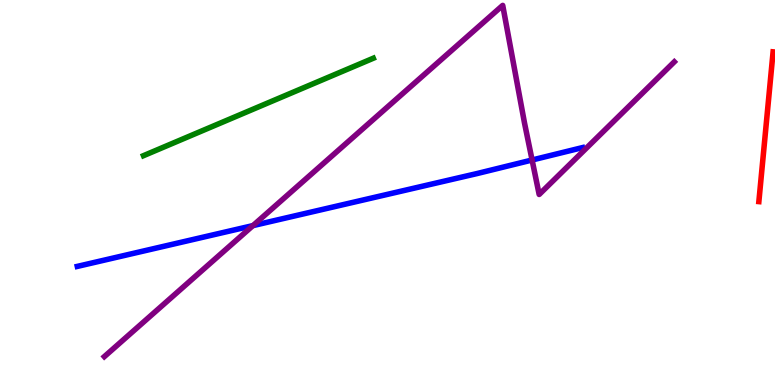[{'lines': ['blue', 'red'], 'intersections': []}, {'lines': ['green', 'red'], 'intersections': []}, {'lines': ['purple', 'red'], 'intersections': []}, {'lines': ['blue', 'green'], 'intersections': []}, {'lines': ['blue', 'purple'], 'intersections': [{'x': 3.26, 'y': 4.14}, {'x': 6.87, 'y': 5.84}]}, {'lines': ['green', 'purple'], 'intersections': []}]